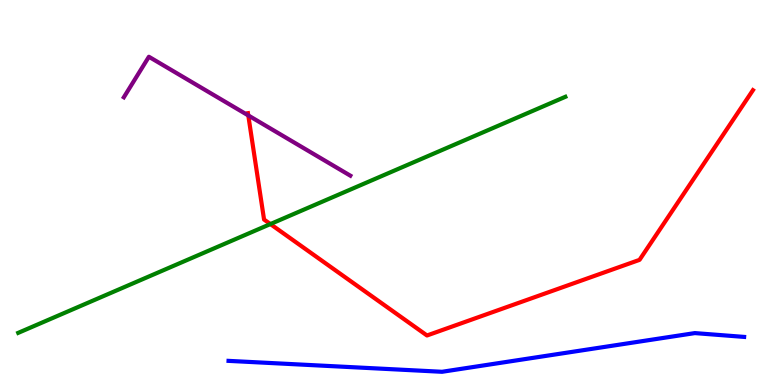[{'lines': ['blue', 'red'], 'intersections': []}, {'lines': ['green', 'red'], 'intersections': [{'x': 3.49, 'y': 4.18}]}, {'lines': ['purple', 'red'], 'intersections': [{'x': 3.2, 'y': 7.0}]}, {'lines': ['blue', 'green'], 'intersections': []}, {'lines': ['blue', 'purple'], 'intersections': []}, {'lines': ['green', 'purple'], 'intersections': []}]